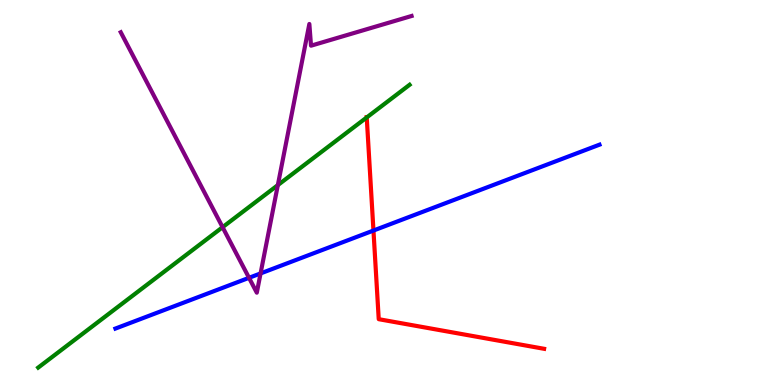[{'lines': ['blue', 'red'], 'intersections': [{'x': 4.82, 'y': 4.01}]}, {'lines': ['green', 'red'], 'intersections': [{'x': 4.73, 'y': 6.95}]}, {'lines': ['purple', 'red'], 'intersections': []}, {'lines': ['blue', 'green'], 'intersections': []}, {'lines': ['blue', 'purple'], 'intersections': [{'x': 3.21, 'y': 2.78}, {'x': 3.36, 'y': 2.9}]}, {'lines': ['green', 'purple'], 'intersections': [{'x': 2.87, 'y': 4.1}, {'x': 3.59, 'y': 5.19}]}]